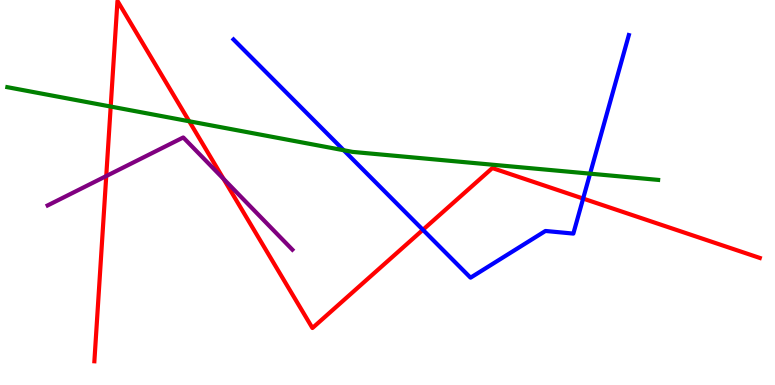[{'lines': ['blue', 'red'], 'intersections': [{'x': 5.46, 'y': 4.03}, {'x': 7.52, 'y': 4.84}]}, {'lines': ['green', 'red'], 'intersections': [{'x': 1.43, 'y': 7.23}, {'x': 2.44, 'y': 6.85}]}, {'lines': ['purple', 'red'], 'intersections': [{'x': 1.37, 'y': 5.43}, {'x': 2.88, 'y': 5.35}]}, {'lines': ['blue', 'green'], 'intersections': [{'x': 4.44, 'y': 6.1}, {'x': 7.61, 'y': 5.49}]}, {'lines': ['blue', 'purple'], 'intersections': []}, {'lines': ['green', 'purple'], 'intersections': []}]